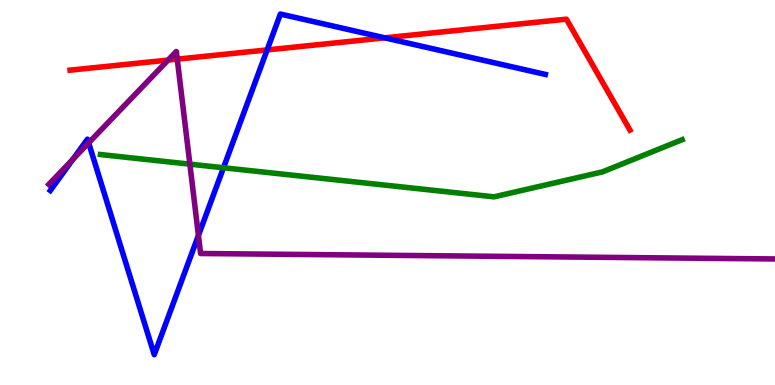[{'lines': ['blue', 'red'], 'intersections': [{'x': 3.45, 'y': 8.7}, {'x': 4.96, 'y': 9.02}]}, {'lines': ['green', 'red'], 'intersections': []}, {'lines': ['purple', 'red'], 'intersections': [{'x': 2.17, 'y': 8.44}, {'x': 2.29, 'y': 8.46}]}, {'lines': ['blue', 'green'], 'intersections': [{'x': 2.88, 'y': 5.64}]}, {'lines': ['blue', 'purple'], 'intersections': [{'x': 0.942, 'y': 5.86}, {'x': 1.14, 'y': 6.29}, {'x': 2.56, 'y': 3.89}]}, {'lines': ['green', 'purple'], 'intersections': [{'x': 2.45, 'y': 5.74}]}]